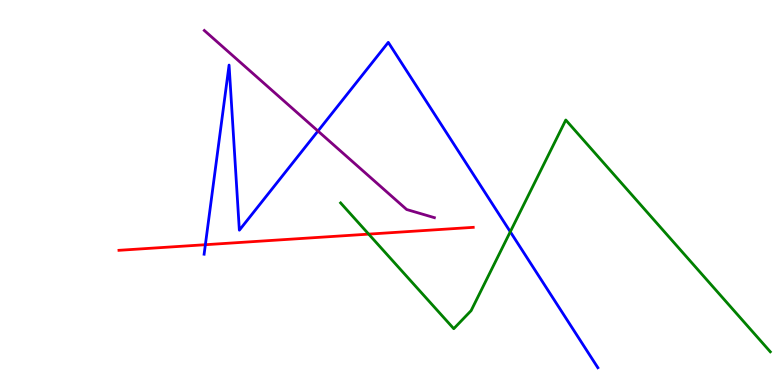[{'lines': ['blue', 'red'], 'intersections': [{'x': 2.65, 'y': 3.64}]}, {'lines': ['green', 'red'], 'intersections': [{'x': 4.76, 'y': 3.92}]}, {'lines': ['purple', 'red'], 'intersections': []}, {'lines': ['blue', 'green'], 'intersections': [{'x': 6.58, 'y': 3.98}]}, {'lines': ['blue', 'purple'], 'intersections': [{'x': 4.1, 'y': 6.6}]}, {'lines': ['green', 'purple'], 'intersections': []}]